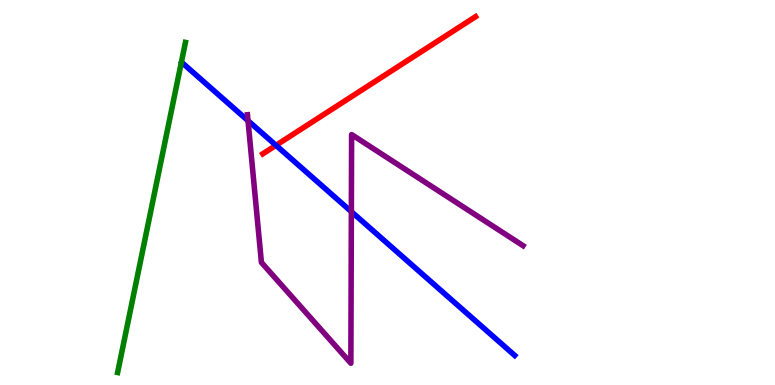[{'lines': ['blue', 'red'], 'intersections': [{'x': 3.56, 'y': 6.23}]}, {'lines': ['green', 'red'], 'intersections': []}, {'lines': ['purple', 'red'], 'intersections': []}, {'lines': ['blue', 'green'], 'intersections': []}, {'lines': ['blue', 'purple'], 'intersections': [{'x': 3.2, 'y': 6.86}, {'x': 4.53, 'y': 4.5}]}, {'lines': ['green', 'purple'], 'intersections': []}]